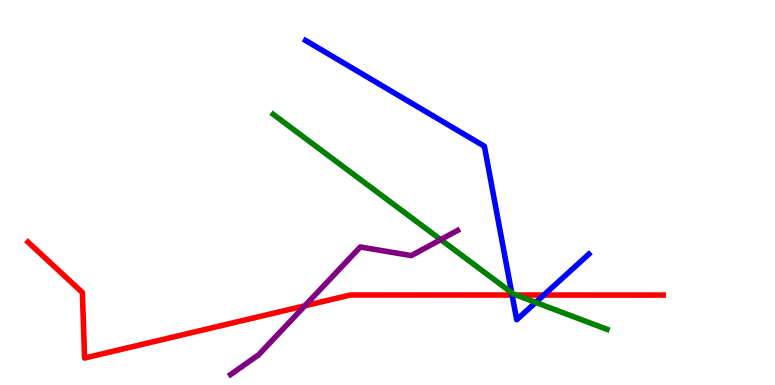[{'lines': ['blue', 'red'], 'intersections': [{'x': 6.61, 'y': 2.34}, {'x': 7.02, 'y': 2.34}]}, {'lines': ['green', 'red'], 'intersections': [{'x': 6.66, 'y': 2.34}]}, {'lines': ['purple', 'red'], 'intersections': [{'x': 3.93, 'y': 2.06}]}, {'lines': ['blue', 'green'], 'intersections': [{'x': 6.6, 'y': 2.4}, {'x': 6.91, 'y': 2.14}]}, {'lines': ['blue', 'purple'], 'intersections': []}, {'lines': ['green', 'purple'], 'intersections': [{'x': 5.69, 'y': 3.78}]}]